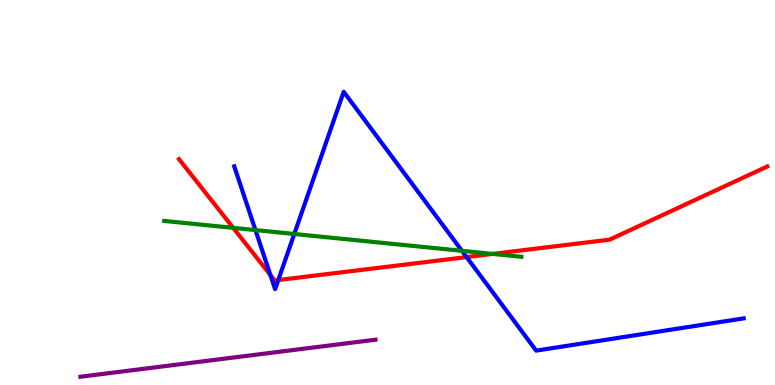[{'lines': ['blue', 'red'], 'intersections': [{'x': 3.49, 'y': 2.86}, {'x': 3.59, 'y': 2.73}, {'x': 6.02, 'y': 3.32}]}, {'lines': ['green', 'red'], 'intersections': [{'x': 3.01, 'y': 4.08}, {'x': 6.36, 'y': 3.4}]}, {'lines': ['purple', 'red'], 'intersections': []}, {'lines': ['blue', 'green'], 'intersections': [{'x': 3.3, 'y': 4.02}, {'x': 3.8, 'y': 3.92}, {'x': 5.96, 'y': 3.48}]}, {'lines': ['blue', 'purple'], 'intersections': []}, {'lines': ['green', 'purple'], 'intersections': []}]